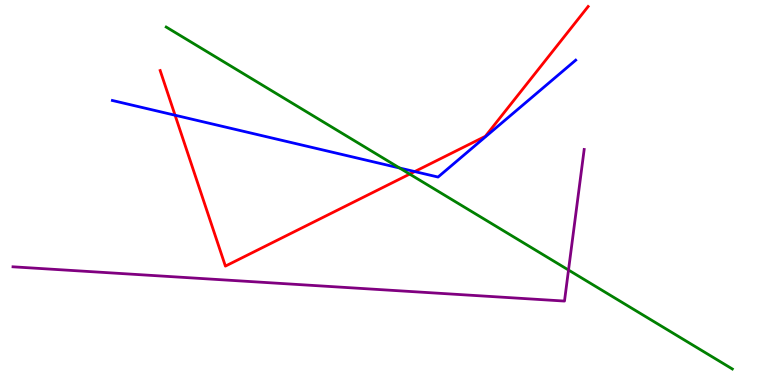[{'lines': ['blue', 'red'], 'intersections': [{'x': 2.26, 'y': 7.01}, {'x': 5.35, 'y': 5.54}]}, {'lines': ['green', 'red'], 'intersections': [{'x': 5.29, 'y': 5.48}]}, {'lines': ['purple', 'red'], 'intersections': []}, {'lines': ['blue', 'green'], 'intersections': [{'x': 5.16, 'y': 5.64}]}, {'lines': ['blue', 'purple'], 'intersections': []}, {'lines': ['green', 'purple'], 'intersections': [{'x': 7.34, 'y': 2.99}]}]